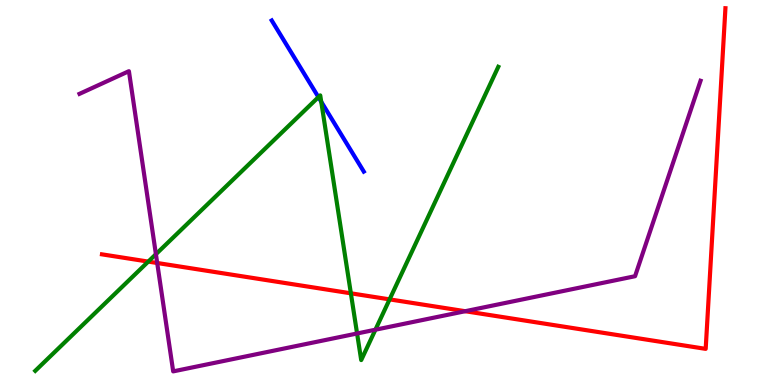[{'lines': ['blue', 'red'], 'intersections': []}, {'lines': ['green', 'red'], 'intersections': [{'x': 1.91, 'y': 3.21}, {'x': 4.53, 'y': 2.38}, {'x': 5.03, 'y': 2.22}]}, {'lines': ['purple', 'red'], 'intersections': [{'x': 2.03, 'y': 3.17}, {'x': 6.0, 'y': 1.92}]}, {'lines': ['blue', 'green'], 'intersections': [{'x': 4.11, 'y': 7.48}, {'x': 4.14, 'y': 7.36}]}, {'lines': ['blue', 'purple'], 'intersections': []}, {'lines': ['green', 'purple'], 'intersections': [{'x': 2.01, 'y': 3.4}, {'x': 4.61, 'y': 1.34}, {'x': 4.84, 'y': 1.44}]}]